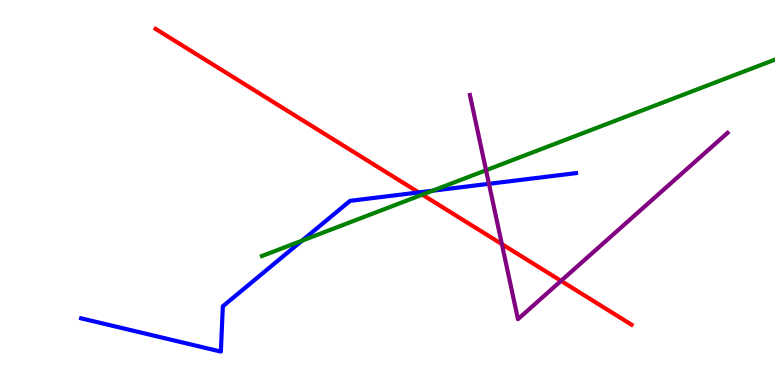[{'lines': ['blue', 'red'], 'intersections': [{'x': 5.4, 'y': 5.0}]}, {'lines': ['green', 'red'], 'intersections': [{'x': 5.45, 'y': 4.94}]}, {'lines': ['purple', 'red'], 'intersections': [{'x': 6.48, 'y': 3.66}, {'x': 7.24, 'y': 2.7}]}, {'lines': ['blue', 'green'], 'intersections': [{'x': 3.9, 'y': 3.75}, {'x': 5.58, 'y': 5.05}]}, {'lines': ['blue', 'purple'], 'intersections': [{'x': 6.31, 'y': 5.23}]}, {'lines': ['green', 'purple'], 'intersections': [{'x': 6.27, 'y': 5.58}]}]